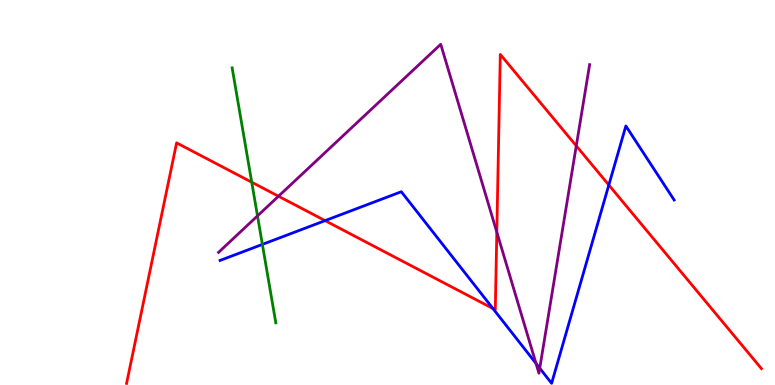[{'lines': ['blue', 'red'], 'intersections': [{'x': 4.19, 'y': 4.27}, {'x': 6.36, 'y': 1.99}, {'x': 7.86, 'y': 5.19}]}, {'lines': ['green', 'red'], 'intersections': [{'x': 3.25, 'y': 5.27}]}, {'lines': ['purple', 'red'], 'intersections': [{'x': 3.59, 'y': 4.9}, {'x': 6.41, 'y': 3.97}, {'x': 7.44, 'y': 6.21}]}, {'lines': ['blue', 'green'], 'intersections': [{'x': 3.39, 'y': 3.65}]}, {'lines': ['blue', 'purple'], 'intersections': [{'x': 6.92, 'y': 0.56}, {'x': 6.96, 'y': 0.436}]}, {'lines': ['green', 'purple'], 'intersections': [{'x': 3.32, 'y': 4.39}]}]